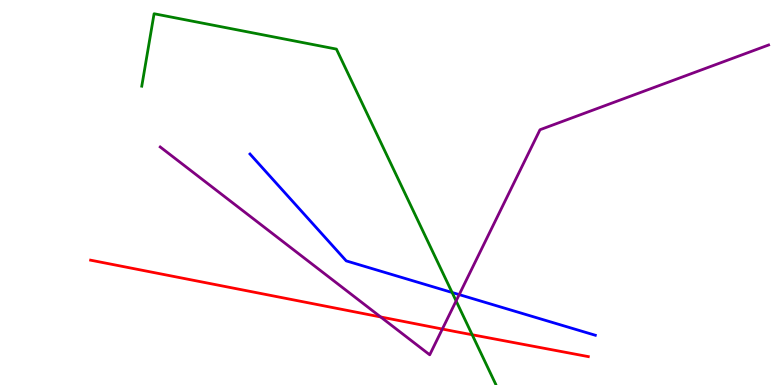[{'lines': ['blue', 'red'], 'intersections': []}, {'lines': ['green', 'red'], 'intersections': [{'x': 6.09, 'y': 1.31}]}, {'lines': ['purple', 'red'], 'intersections': [{'x': 4.91, 'y': 1.77}, {'x': 5.71, 'y': 1.45}]}, {'lines': ['blue', 'green'], 'intersections': [{'x': 5.83, 'y': 2.4}]}, {'lines': ['blue', 'purple'], 'intersections': [{'x': 5.93, 'y': 2.35}]}, {'lines': ['green', 'purple'], 'intersections': [{'x': 5.89, 'y': 2.18}]}]